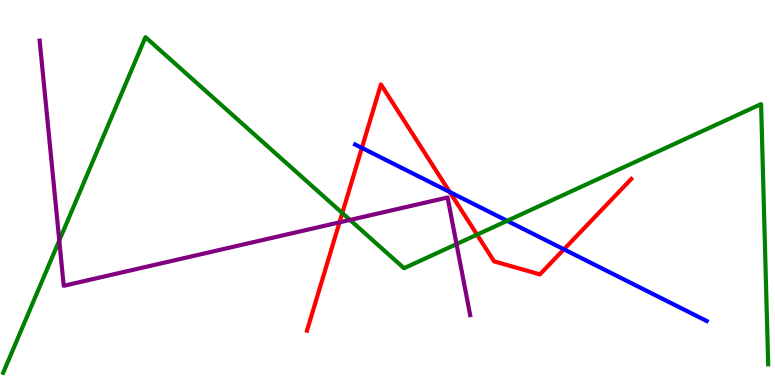[{'lines': ['blue', 'red'], 'intersections': [{'x': 4.67, 'y': 6.16}, {'x': 5.8, 'y': 5.01}, {'x': 7.28, 'y': 3.52}]}, {'lines': ['green', 'red'], 'intersections': [{'x': 4.42, 'y': 4.47}, {'x': 6.16, 'y': 3.9}]}, {'lines': ['purple', 'red'], 'intersections': [{'x': 4.38, 'y': 4.22}]}, {'lines': ['blue', 'green'], 'intersections': [{'x': 6.54, 'y': 4.26}]}, {'lines': ['blue', 'purple'], 'intersections': []}, {'lines': ['green', 'purple'], 'intersections': [{'x': 0.765, 'y': 3.75}, {'x': 4.52, 'y': 4.29}, {'x': 5.89, 'y': 3.66}]}]